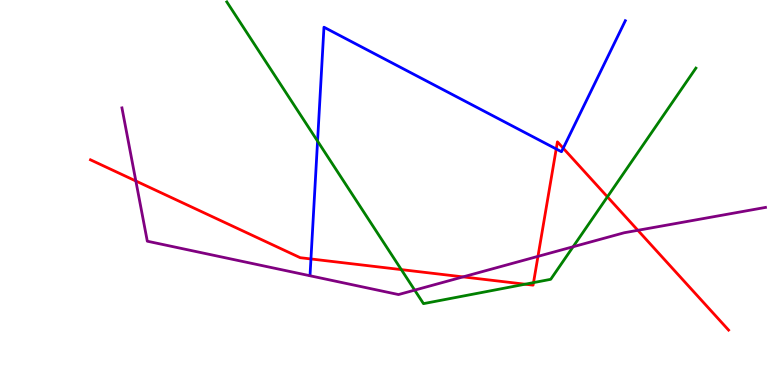[{'lines': ['blue', 'red'], 'intersections': [{'x': 4.01, 'y': 3.27}, {'x': 7.18, 'y': 6.13}, {'x': 7.27, 'y': 6.15}]}, {'lines': ['green', 'red'], 'intersections': [{'x': 5.18, 'y': 3.0}, {'x': 6.78, 'y': 2.62}, {'x': 6.88, 'y': 2.66}, {'x': 7.84, 'y': 4.89}]}, {'lines': ['purple', 'red'], 'intersections': [{'x': 1.75, 'y': 5.3}, {'x': 5.97, 'y': 2.81}, {'x': 6.94, 'y': 3.34}, {'x': 8.23, 'y': 4.02}]}, {'lines': ['blue', 'green'], 'intersections': [{'x': 4.1, 'y': 6.33}]}, {'lines': ['blue', 'purple'], 'intersections': []}, {'lines': ['green', 'purple'], 'intersections': [{'x': 5.35, 'y': 2.46}, {'x': 7.39, 'y': 3.59}]}]